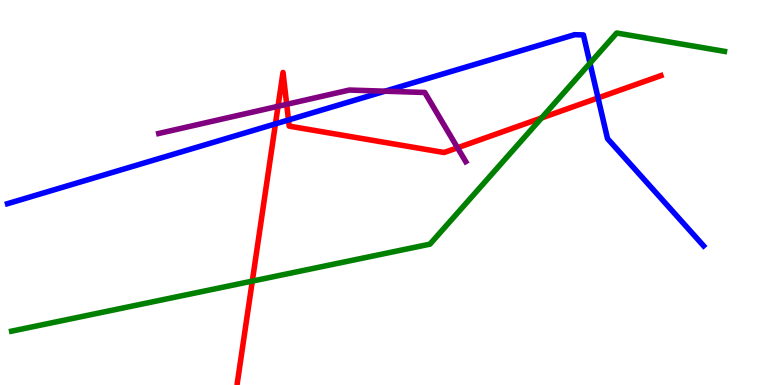[{'lines': ['blue', 'red'], 'intersections': [{'x': 3.55, 'y': 6.78}, {'x': 3.72, 'y': 6.88}, {'x': 7.72, 'y': 7.46}]}, {'lines': ['green', 'red'], 'intersections': [{'x': 3.26, 'y': 2.7}, {'x': 6.99, 'y': 6.94}]}, {'lines': ['purple', 'red'], 'intersections': [{'x': 3.59, 'y': 7.24}, {'x': 3.7, 'y': 7.29}, {'x': 5.9, 'y': 6.16}]}, {'lines': ['blue', 'green'], 'intersections': [{'x': 7.61, 'y': 8.36}]}, {'lines': ['blue', 'purple'], 'intersections': [{'x': 4.97, 'y': 7.63}]}, {'lines': ['green', 'purple'], 'intersections': []}]